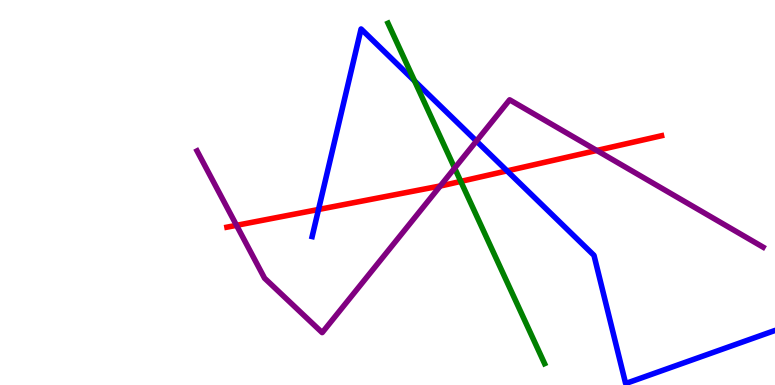[{'lines': ['blue', 'red'], 'intersections': [{'x': 4.11, 'y': 4.56}, {'x': 6.54, 'y': 5.56}]}, {'lines': ['green', 'red'], 'intersections': [{'x': 5.95, 'y': 5.29}]}, {'lines': ['purple', 'red'], 'intersections': [{'x': 3.05, 'y': 4.15}, {'x': 5.68, 'y': 5.17}, {'x': 7.7, 'y': 6.09}]}, {'lines': ['blue', 'green'], 'intersections': [{'x': 5.35, 'y': 7.9}]}, {'lines': ['blue', 'purple'], 'intersections': [{'x': 6.15, 'y': 6.34}]}, {'lines': ['green', 'purple'], 'intersections': [{'x': 5.87, 'y': 5.63}]}]